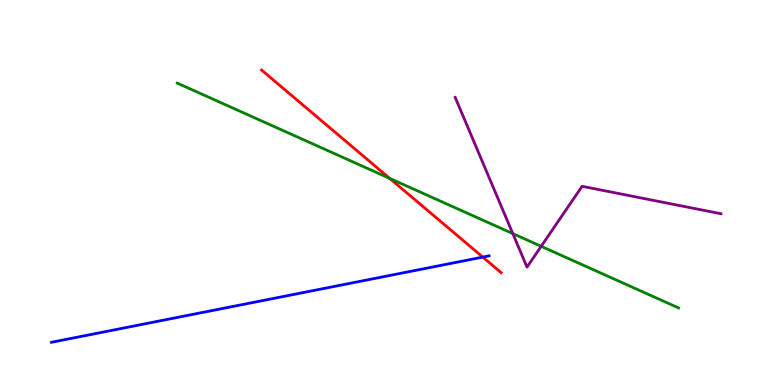[{'lines': ['blue', 'red'], 'intersections': [{'x': 6.23, 'y': 3.32}]}, {'lines': ['green', 'red'], 'intersections': [{'x': 5.03, 'y': 5.37}]}, {'lines': ['purple', 'red'], 'intersections': []}, {'lines': ['blue', 'green'], 'intersections': []}, {'lines': ['blue', 'purple'], 'intersections': []}, {'lines': ['green', 'purple'], 'intersections': [{'x': 6.62, 'y': 3.93}, {'x': 6.98, 'y': 3.6}]}]